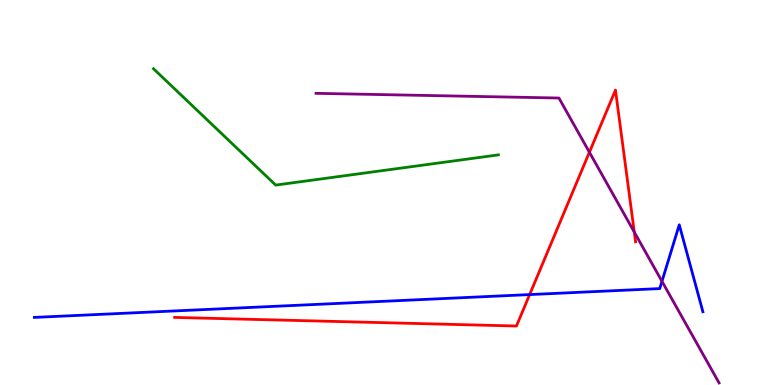[{'lines': ['blue', 'red'], 'intersections': [{'x': 6.83, 'y': 2.35}]}, {'lines': ['green', 'red'], 'intersections': []}, {'lines': ['purple', 'red'], 'intersections': [{'x': 7.61, 'y': 6.05}, {'x': 8.18, 'y': 3.97}]}, {'lines': ['blue', 'green'], 'intersections': []}, {'lines': ['blue', 'purple'], 'intersections': [{'x': 8.54, 'y': 2.69}]}, {'lines': ['green', 'purple'], 'intersections': []}]